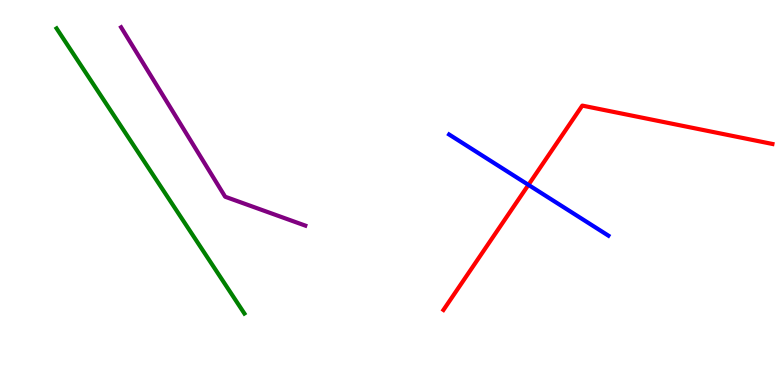[{'lines': ['blue', 'red'], 'intersections': [{'x': 6.82, 'y': 5.2}]}, {'lines': ['green', 'red'], 'intersections': []}, {'lines': ['purple', 'red'], 'intersections': []}, {'lines': ['blue', 'green'], 'intersections': []}, {'lines': ['blue', 'purple'], 'intersections': []}, {'lines': ['green', 'purple'], 'intersections': []}]